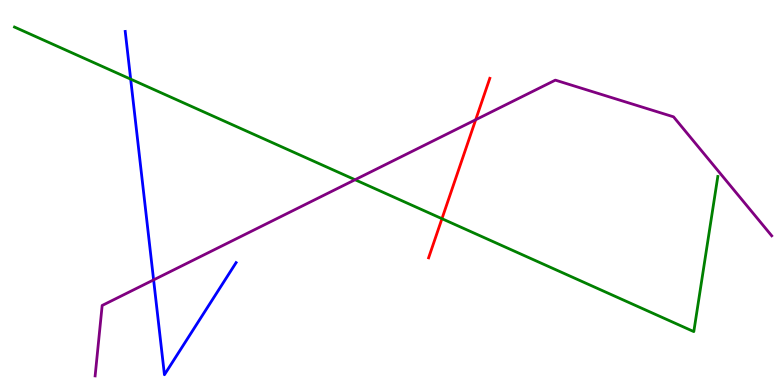[{'lines': ['blue', 'red'], 'intersections': []}, {'lines': ['green', 'red'], 'intersections': [{'x': 5.7, 'y': 4.32}]}, {'lines': ['purple', 'red'], 'intersections': [{'x': 6.14, 'y': 6.89}]}, {'lines': ['blue', 'green'], 'intersections': [{'x': 1.69, 'y': 7.94}]}, {'lines': ['blue', 'purple'], 'intersections': [{'x': 1.98, 'y': 2.73}]}, {'lines': ['green', 'purple'], 'intersections': [{'x': 4.58, 'y': 5.33}]}]